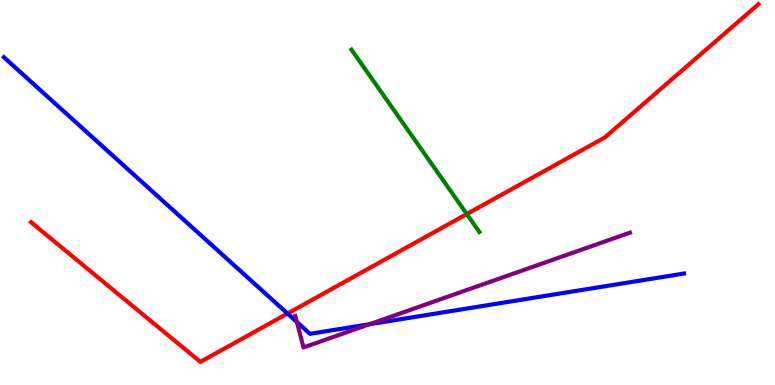[{'lines': ['blue', 'red'], 'intersections': [{'x': 3.71, 'y': 1.86}]}, {'lines': ['green', 'red'], 'intersections': [{'x': 6.02, 'y': 4.44}]}, {'lines': ['purple', 'red'], 'intersections': []}, {'lines': ['blue', 'green'], 'intersections': []}, {'lines': ['blue', 'purple'], 'intersections': [{'x': 3.83, 'y': 1.64}, {'x': 4.77, 'y': 1.58}]}, {'lines': ['green', 'purple'], 'intersections': []}]